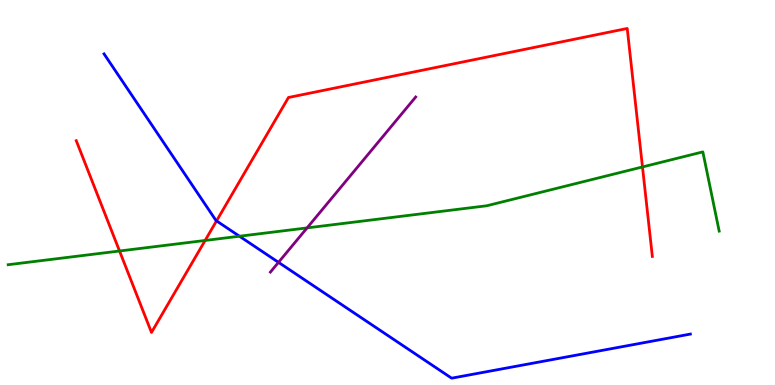[{'lines': ['blue', 'red'], 'intersections': [{'x': 2.79, 'y': 4.26}]}, {'lines': ['green', 'red'], 'intersections': [{'x': 1.54, 'y': 3.48}, {'x': 2.65, 'y': 3.75}, {'x': 8.29, 'y': 5.66}]}, {'lines': ['purple', 'red'], 'intersections': []}, {'lines': ['blue', 'green'], 'intersections': [{'x': 3.09, 'y': 3.86}]}, {'lines': ['blue', 'purple'], 'intersections': [{'x': 3.59, 'y': 3.19}]}, {'lines': ['green', 'purple'], 'intersections': [{'x': 3.96, 'y': 4.08}]}]